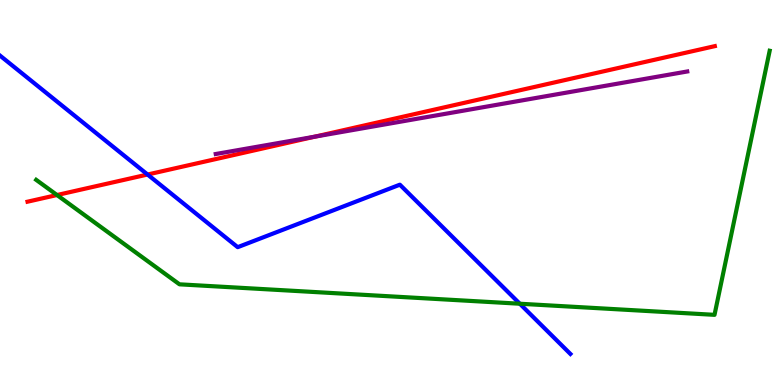[{'lines': ['blue', 'red'], 'intersections': [{'x': 1.9, 'y': 5.47}]}, {'lines': ['green', 'red'], 'intersections': [{'x': 0.735, 'y': 4.93}]}, {'lines': ['purple', 'red'], 'intersections': [{'x': 4.06, 'y': 6.45}]}, {'lines': ['blue', 'green'], 'intersections': [{'x': 6.71, 'y': 2.11}]}, {'lines': ['blue', 'purple'], 'intersections': []}, {'lines': ['green', 'purple'], 'intersections': []}]